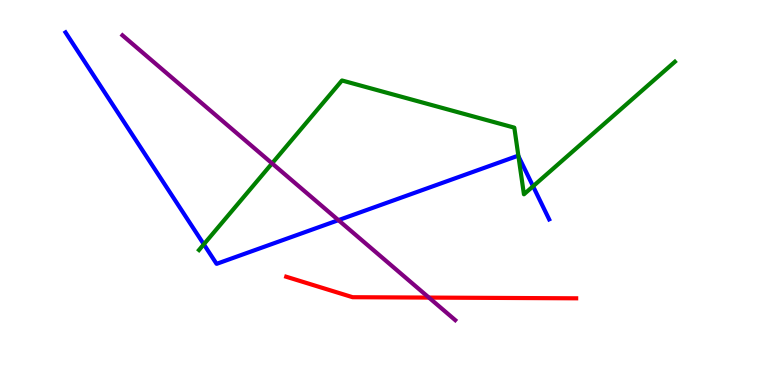[{'lines': ['blue', 'red'], 'intersections': []}, {'lines': ['green', 'red'], 'intersections': []}, {'lines': ['purple', 'red'], 'intersections': [{'x': 5.53, 'y': 2.27}]}, {'lines': ['blue', 'green'], 'intersections': [{'x': 2.63, 'y': 3.65}, {'x': 6.69, 'y': 5.94}, {'x': 6.88, 'y': 5.16}]}, {'lines': ['blue', 'purple'], 'intersections': [{'x': 4.37, 'y': 4.28}]}, {'lines': ['green', 'purple'], 'intersections': [{'x': 3.51, 'y': 5.76}]}]